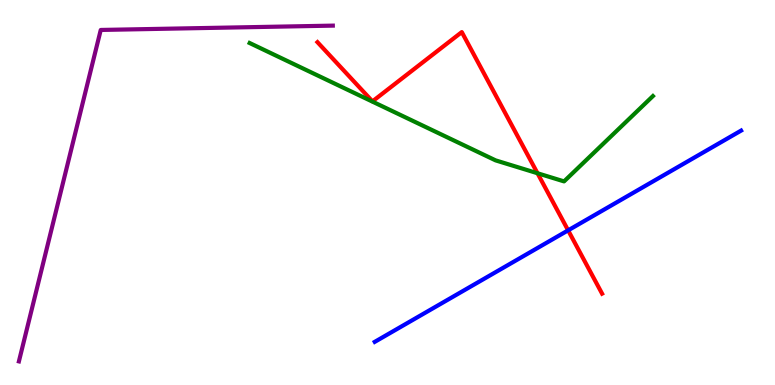[{'lines': ['blue', 'red'], 'intersections': [{'x': 7.33, 'y': 4.02}]}, {'lines': ['green', 'red'], 'intersections': [{'x': 6.94, 'y': 5.5}]}, {'lines': ['purple', 'red'], 'intersections': []}, {'lines': ['blue', 'green'], 'intersections': []}, {'lines': ['blue', 'purple'], 'intersections': []}, {'lines': ['green', 'purple'], 'intersections': []}]